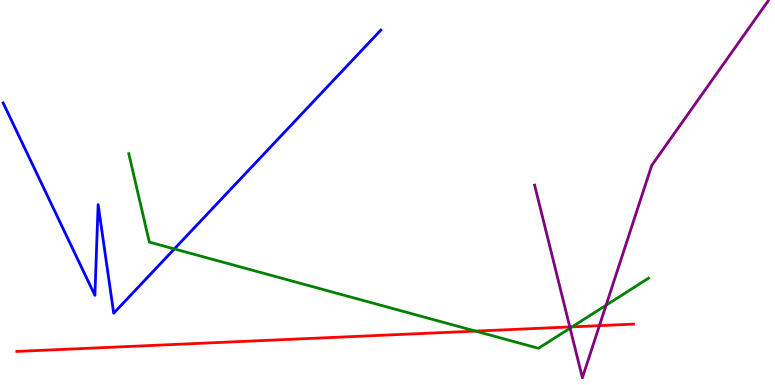[{'lines': ['blue', 'red'], 'intersections': []}, {'lines': ['green', 'red'], 'intersections': [{'x': 6.14, 'y': 1.4}, {'x': 7.38, 'y': 1.51}]}, {'lines': ['purple', 'red'], 'intersections': [{'x': 7.35, 'y': 1.51}, {'x': 7.73, 'y': 1.54}]}, {'lines': ['blue', 'green'], 'intersections': [{'x': 2.25, 'y': 3.53}]}, {'lines': ['blue', 'purple'], 'intersections': []}, {'lines': ['green', 'purple'], 'intersections': [{'x': 7.36, 'y': 1.48}, {'x': 7.82, 'y': 2.07}]}]